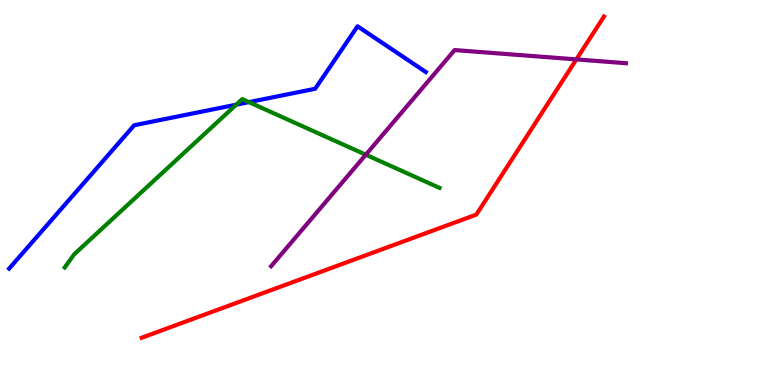[{'lines': ['blue', 'red'], 'intersections': []}, {'lines': ['green', 'red'], 'intersections': []}, {'lines': ['purple', 'red'], 'intersections': [{'x': 7.44, 'y': 8.46}]}, {'lines': ['blue', 'green'], 'intersections': [{'x': 3.05, 'y': 7.28}, {'x': 3.21, 'y': 7.35}]}, {'lines': ['blue', 'purple'], 'intersections': []}, {'lines': ['green', 'purple'], 'intersections': [{'x': 4.72, 'y': 5.98}]}]